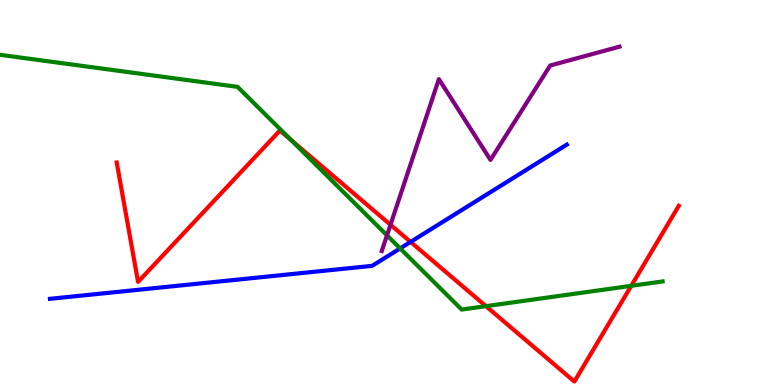[{'lines': ['blue', 'red'], 'intersections': [{'x': 5.3, 'y': 3.72}]}, {'lines': ['green', 'red'], 'intersections': [{'x': 3.76, 'y': 6.36}, {'x': 6.27, 'y': 2.05}, {'x': 8.15, 'y': 2.58}]}, {'lines': ['purple', 'red'], 'intersections': [{'x': 5.04, 'y': 4.16}]}, {'lines': ['blue', 'green'], 'intersections': [{'x': 5.16, 'y': 3.55}]}, {'lines': ['blue', 'purple'], 'intersections': []}, {'lines': ['green', 'purple'], 'intersections': [{'x': 4.99, 'y': 3.89}]}]